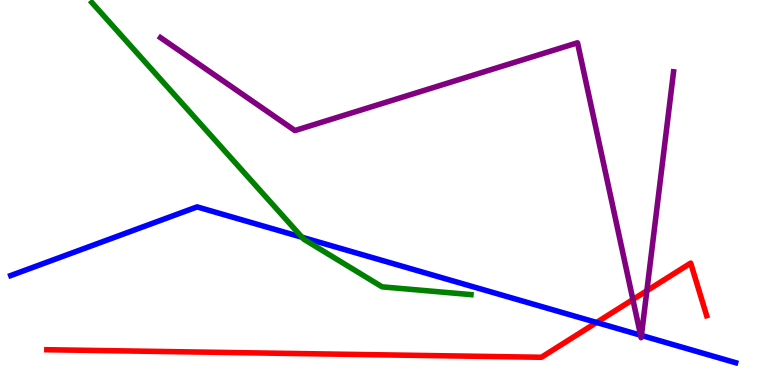[{'lines': ['blue', 'red'], 'intersections': [{'x': 7.7, 'y': 1.62}]}, {'lines': ['green', 'red'], 'intersections': []}, {'lines': ['purple', 'red'], 'intersections': [{'x': 8.17, 'y': 2.22}, {'x': 8.35, 'y': 2.45}]}, {'lines': ['blue', 'green'], 'intersections': [{'x': 3.9, 'y': 3.84}]}, {'lines': ['blue', 'purple'], 'intersections': [{'x': 8.27, 'y': 1.29}, {'x': 8.28, 'y': 1.29}]}, {'lines': ['green', 'purple'], 'intersections': []}]